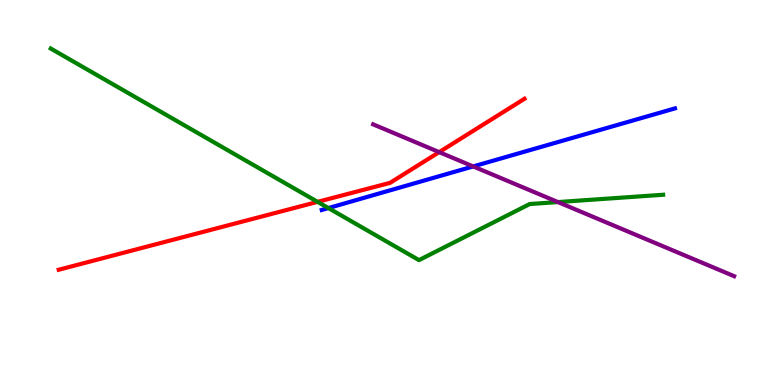[{'lines': ['blue', 'red'], 'intersections': []}, {'lines': ['green', 'red'], 'intersections': [{'x': 4.1, 'y': 4.76}]}, {'lines': ['purple', 'red'], 'intersections': [{'x': 5.67, 'y': 6.05}]}, {'lines': ['blue', 'green'], 'intersections': [{'x': 4.24, 'y': 4.6}]}, {'lines': ['blue', 'purple'], 'intersections': [{'x': 6.11, 'y': 5.68}]}, {'lines': ['green', 'purple'], 'intersections': [{'x': 7.2, 'y': 4.75}]}]